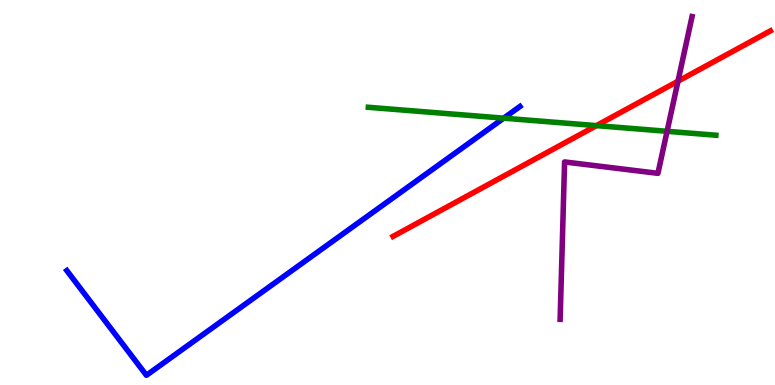[{'lines': ['blue', 'red'], 'intersections': []}, {'lines': ['green', 'red'], 'intersections': [{'x': 7.7, 'y': 6.74}]}, {'lines': ['purple', 'red'], 'intersections': [{'x': 8.75, 'y': 7.89}]}, {'lines': ['blue', 'green'], 'intersections': [{'x': 6.5, 'y': 6.93}]}, {'lines': ['blue', 'purple'], 'intersections': []}, {'lines': ['green', 'purple'], 'intersections': [{'x': 8.61, 'y': 6.59}]}]